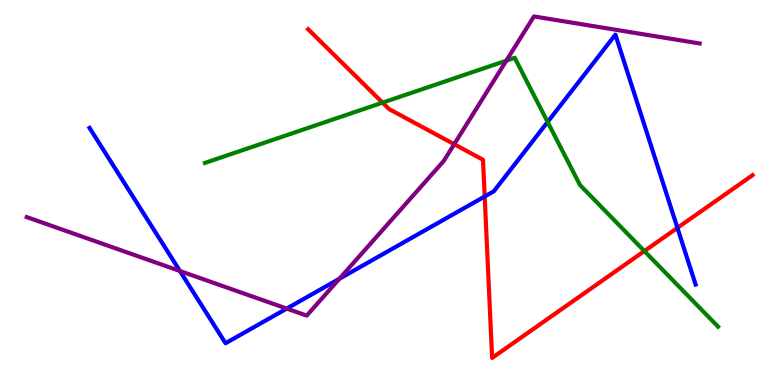[{'lines': ['blue', 'red'], 'intersections': [{'x': 6.25, 'y': 4.9}, {'x': 8.74, 'y': 4.08}]}, {'lines': ['green', 'red'], 'intersections': [{'x': 4.94, 'y': 7.33}, {'x': 8.31, 'y': 3.48}]}, {'lines': ['purple', 'red'], 'intersections': [{'x': 5.86, 'y': 6.25}]}, {'lines': ['blue', 'green'], 'intersections': [{'x': 7.07, 'y': 6.83}]}, {'lines': ['blue', 'purple'], 'intersections': [{'x': 2.32, 'y': 2.96}, {'x': 3.7, 'y': 1.98}, {'x': 4.38, 'y': 2.76}]}, {'lines': ['green', 'purple'], 'intersections': [{'x': 6.53, 'y': 8.42}]}]